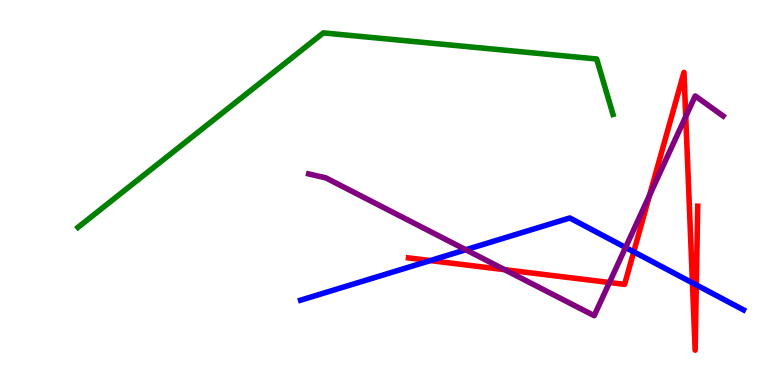[{'lines': ['blue', 'red'], 'intersections': [{'x': 5.55, 'y': 3.23}, {'x': 8.18, 'y': 3.46}, {'x': 8.93, 'y': 2.65}, {'x': 8.98, 'y': 2.6}]}, {'lines': ['green', 'red'], 'intersections': []}, {'lines': ['purple', 'red'], 'intersections': [{'x': 6.51, 'y': 3.0}, {'x': 7.86, 'y': 2.66}, {'x': 8.38, 'y': 4.93}, {'x': 8.85, 'y': 6.97}]}, {'lines': ['blue', 'green'], 'intersections': []}, {'lines': ['blue', 'purple'], 'intersections': [{'x': 6.01, 'y': 3.51}, {'x': 8.07, 'y': 3.57}]}, {'lines': ['green', 'purple'], 'intersections': []}]